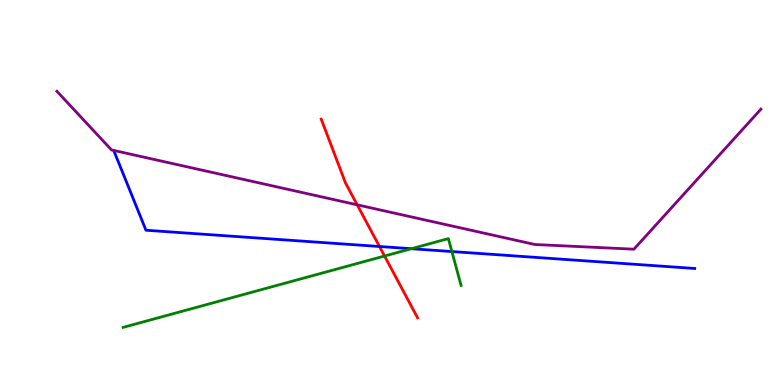[{'lines': ['blue', 'red'], 'intersections': [{'x': 4.9, 'y': 3.6}]}, {'lines': ['green', 'red'], 'intersections': [{'x': 4.96, 'y': 3.35}]}, {'lines': ['purple', 'red'], 'intersections': [{'x': 4.61, 'y': 4.68}]}, {'lines': ['blue', 'green'], 'intersections': [{'x': 5.31, 'y': 3.54}, {'x': 5.83, 'y': 3.47}]}, {'lines': ['blue', 'purple'], 'intersections': []}, {'lines': ['green', 'purple'], 'intersections': []}]